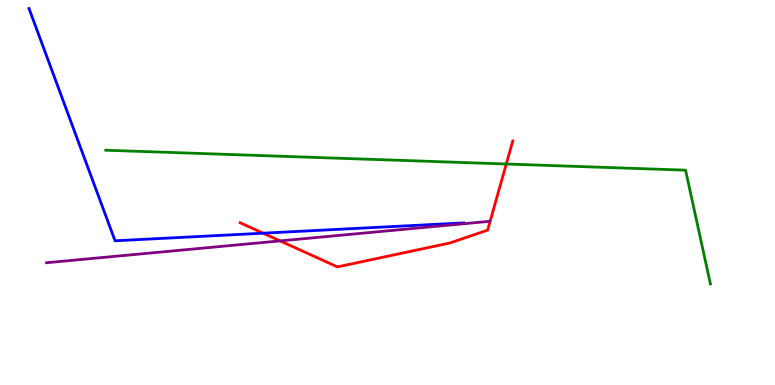[{'lines': ['blue', 'red'], 'intersections': [{'x': 3.4, 'y': 3.94}]}, {'lines': ['green', 'red'], 'intersections': [{'x': 6.53, 'y': 5.74}]}, {'lines': ['purple', 'red'], 'intersections': [{'x': 3.61, 'y': 3.74}]}, {'lines': ['blue', 'green'], 'intersections': []}, {'lines': ['blue', 'purple'], 'intersections': []}, {'lines': ['green', 'purple'], 'intersections': []}]